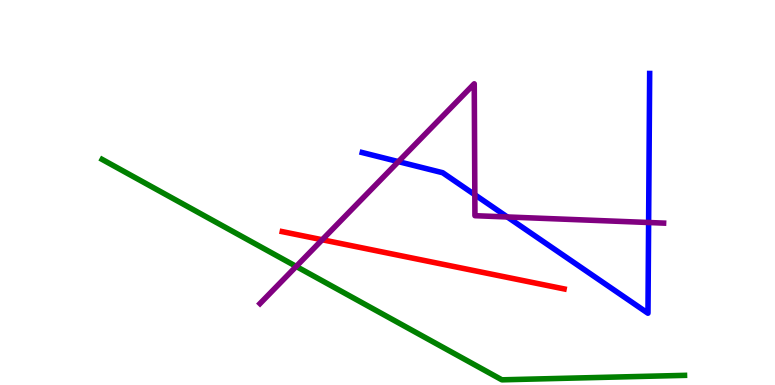[{'lines': ['blue', 'red'], 'intersections': []}, {'lines': ['green', 'red'], 'intersections': []}, {'lines': ['purple', 'red'], 'intersections': [{'x': 4.16, 'y': 3.77}]}, {'lines': ['blue', 'green'], 'intersections': []}, {'lines': ['blue', 'purple'], 'intersections': [{'x': 5.14, 'y': 5.8}, {'x': 6.13, 'y': 4.94}, {'x': 6.55, 'y': 4.36}, {'x': 8.37, 'y': 4.22}]}, {'lines': ['green', 'purple'], 'intersections': [{'x': 3.82, 'y': 3.08}]}]